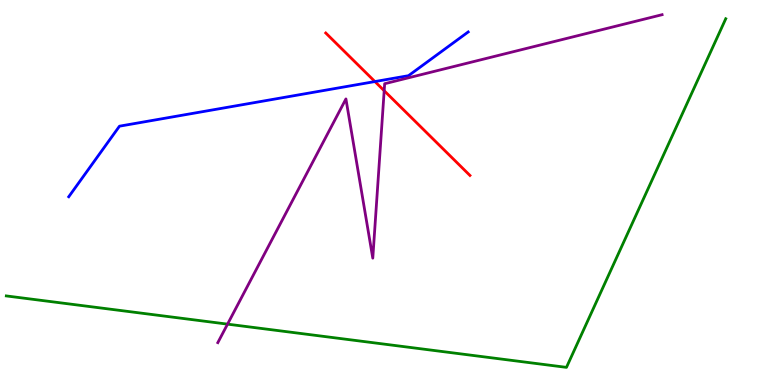[{'lines': ['blue', 'red'], 'intersections': [{'x': 4.84, 'y': 7.88}]}, {'lines': ['green', 'red'], 'intersections': []}, {'lines': ['purple', 'red'], 'intersections': [{'x': 4.96, 'y': 7.64}]}, {'lines': ['blue', 'green'], 'intersections': []}, {'lines': ['blue', 'purple'], 'intersections': []}, {'lines': ['green', 'purple'], 'intersections': [{'x': 2.94, 'y': 1.58}]}]